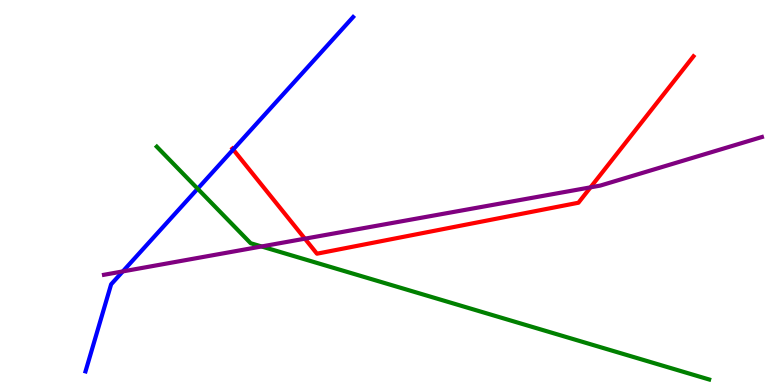[{'lines': ['blue', 'red'], 'intersections': [{'x': 3.01, 'y': 6.12}]}, {'lines': ['green', 'red'], 'intersections': []}, {'lines': ['purple', 'red'], 'intersections': [{'x': 3.93, 'y': 3.8}, {'x': 7.62, 'y': 5.13}]}, {'lines': ['blue', 'green'], 'intersections': [{'x': 2.55, 'y': 5.1}]}, {'lines': ['blue', 'purple'], 'intersections': [{'x': 1.58, 'y': 2.95}]}, {'lines': ['green', 'purple'], 'intersections': [{'x': 3.38, 'y': 3.6}]}]